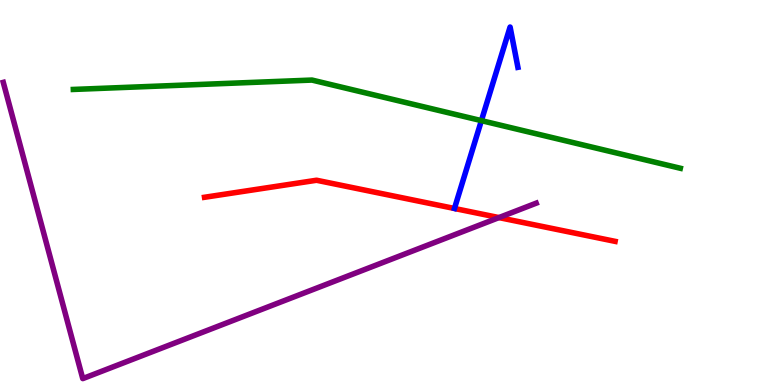[{'lines': ['blue', 'red'], 'intersections': []}, {'lines': ['green', 'red'], 'intersections': []}, {'lines': ['purple', 'red'], 'intersections': [{'x': 6.44, 'y': 4.35}]}, {'lines': ['blue', 'green'], 'intersections': [{'x': 6.21, 'y': 6.87}]}, {'lines': ['blue', 'purple'], 'intersections': []}, {'lines': ['green', 'purple'], 'intersections': []}]